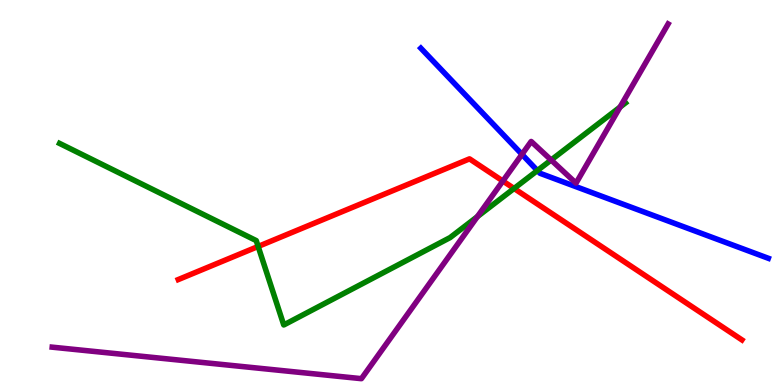[{'lines': ['blue', 'red'], 'intersections': []}, {'lines': ['green', 'red'], 'intersections': [{'x': 3.33, 'y': 3.6}, {'x': 6.63, 'y': 5.1}]}, {'lines': ['purple', 'red'], 'intersections': [{'x': 6.49, 'y': 5.3}]}, {'lines': ['blue', 'green'], 'intersections': [{'x': 6.93, 'y': 5.57}]}, {'lines': ['blue', 'purple'], 'intersections': [{'x': 6.73, 'y': 5.99}]}, {'lines': ['green', 'purple'], 'intersections': [{'x': 6.16, 'y': 4.37}, {'x': 7.11, 'y': 5.84}, {'x': 8.0, 'y': 7.22}]}]